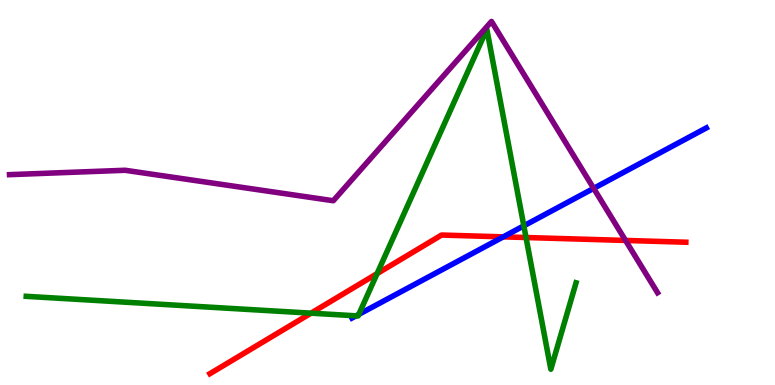[{'lines': ['blue', 'red'], 'intersections': [{'x': 6.49, 'y': 3.85}]}, {'lines': ['green', 'red'], 'intersections': [{'x': 4.01, 'y': 1.87}, {'x': 4.87, 'y': 2.89}, {'x': 6.79, 'y': 3.83}]}, {'lines': ['purple', 'red'], 'intersections': [{'x': 8.07, 'y': 3.75}]}, {'lines': ['blue', 'green'], 'intersections': [{'x': 4.59, 'y': 1.8}, {'x': 4.63, 'y': 1.83}, {'x': 6.76, 'y': 4.13}]}, {'lines': ['blue', 'purple'], 'intersections': [{'x': 7.66, 'y': 5.11}]}, {'lines': ['green', 'purple'], 'intersections': []}]